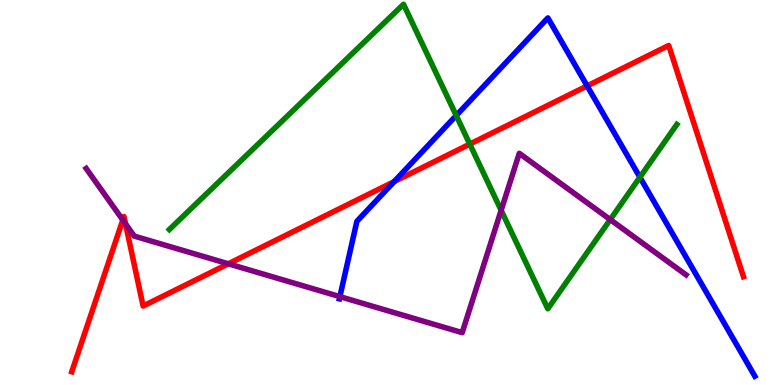[{'lines': ['blue', 'red'], 'intersections': [{'x': 5.09, 'y': 5.28}, {'x': 7.58, 'y': 7.77}]}, {'lines': ['green', 'red'], 'intersections': [{'x': 6.06, 'y': 6.26}]}, {'lines': ['purple', 'red'], 'intersections': [{'x': 1.58, 'y': 4.29}, {'x': 1.62, 'y': 4.19}, {'x': 2.95, 'y': 3.15}]}, {'lines': ['blue', 'green'], 'intersections': [{'x': 5.89, 'y': 7.0}, {'x': 8.26, 'y': 5.4}]}, {'lines': ['blue', 'purple'], 'intersections': [{'x': 4.39, 'y': 2.3}]}, {'lines': ['green', 'purple'], 'intersections': [{'x': 6.47, 'y': 4.54}, {'x': 7.87, 'y': 4.3}]}]